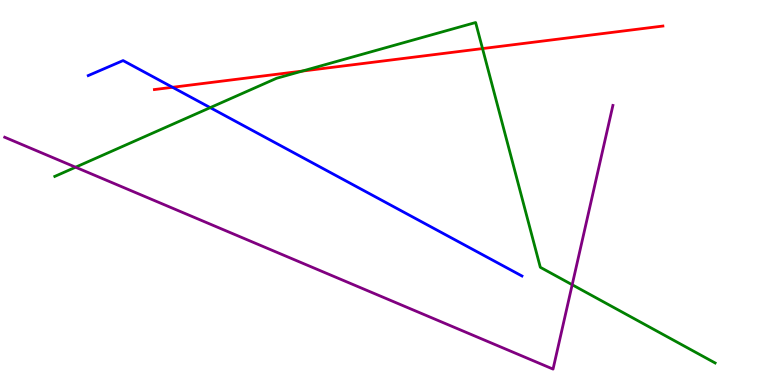[{'lines': ['blue', 'red'], 'intersections': [{'x': 2.23, 'y': 7.73}]}, {'lines': ['green', 'red'], 'intersections': [{'x': 3.9, 'y': 8.15}, {'x': 6.23, 'y': 8.74}]}, {'lines': ['purple', 'red'], 'intersections': []}, {'lines': ['blue', 'green'], 'intersections': [{'x': 2.71, 'y': 7.2}]}, {'lines': ['blue', 'purple'], 'intersections': []}, {'lines': ['green', 'purple'], 'intersections': [{'x': 0.975, 'y': 5.66}, {'x': 7.38, 'y': 2.6}]}]